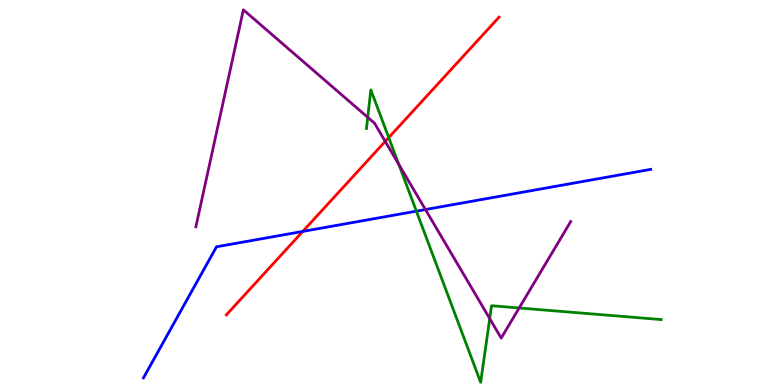[{'lines': ['blue', 'red'], 'intersections': [{'x': 3.91, 'y': 3.99}]}, {'lines': ['green', 'red'], 'intersections': [{'x': 5.02, 'y': 6.43}]}, {'lines': ['purple', 'red'], 'intersections': [{'x': 4.97, 'y': 6.33}]}, {'lines': ['blue', 'green'], 'intersections': [{'x': 5.37, 'y': 4.52}]}, {'lines': ['blue', 'purple'], 'intersections': [{'x': 5.49, 'y': 4.56}]}, {'lines': ['green', 'purple'], 'intersections': [{'x': 4.74, 'y': 6.95}, {'x': 5.15, 'y': 5.73}, {'x': 6.32, 'y': 1.73}, {'x': 6.7, 'y': 2.0}]}]